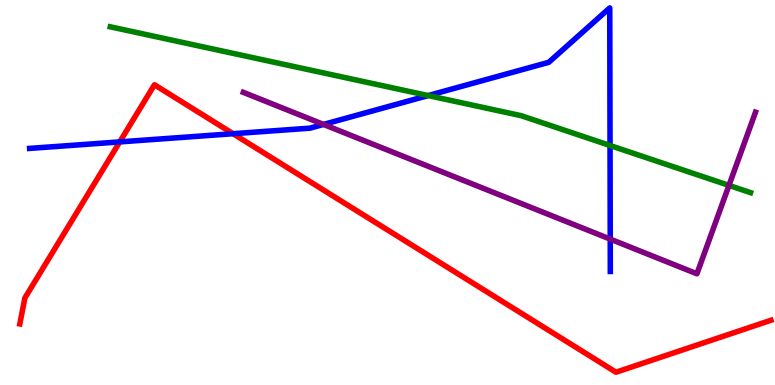[{'lines': ['blue', 'red'], 'intersections': [{'x': 1.54, 'y': 6.31}, {'x': 3.01, 'y': 6.53}]}, {'lines': ['green', 'red'], 'intersections': []}, {'lines': ['purple', 'red'], 'intersections': []}, {'lines': ['blue', 'green'], 'intersections': [{'x': 5.52, 'y': 7.52}, {'x': 7.87, 'y': 6.22}]}, {'lines': ['blue', 'purple'], 'intersections': [{'x': 4.17, 'y': 6.77}, {'x': 7.87, 'y': 3.79}]}, {'lines': ['green', 'purple'], 'intersections': [{'x': 9.41, 'y': 5.18}]}]